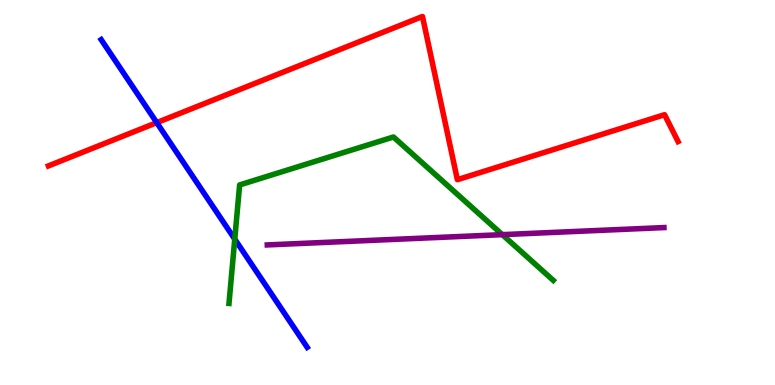[{'lines': ['blue', 'red'], 'intersections': [{'x': 2.02, 'y': 6.81}]}, {'lines': ['green', 'red'], 'intersections': []}, {'lines': ['purple', 'red'], 'intersections': []}, {'lines': ['blue', 'green'], 'intersections': [{'x': 3.03, 'y': 3.79}]}, {'lines': ['blue', 'purple'], 'intersections': []}, {'lines': ['green', 'purple'], 'intersections': [{'x': 6.48, 'y': 3.91}]}]